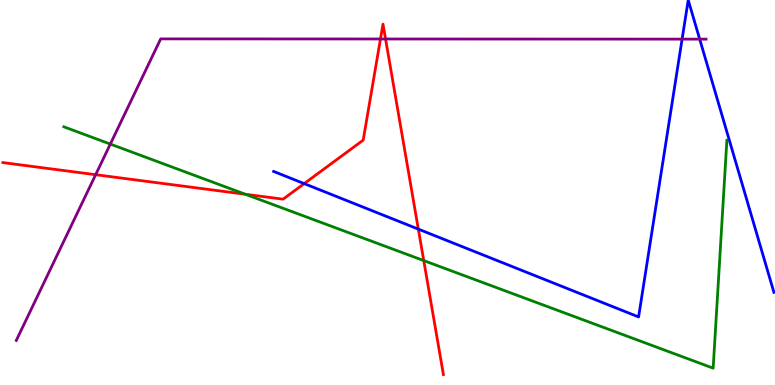[{'lines': ['blue', 'red'], 'intersections': [{'x': 3.93, 'y': 5.23}, {'x': 5.4, 'y': 4.05}]}, {'lines': ['green', 'red'], 'intersections': [{'x': 3.17, 'y': 4.95}, {'x': 5.47, 'y': 3.23}]}, {'lines': ['purple', 'red'], 'intersections': [{'x': 1.23, 'y': 5.46}, {'x': 4.91, 'y': 8.99}, {'x': 4.97, 'y': 8.99}]}, {'lines': ['blue', 'green'], 'intersections': []}, {'lines': ['blue', 'purple'], 'intersections': [{'x': 8.8, 'y': 8.98}, {'x': 9.03, 'y': 8.98}]}, {'lines': ['green', 'purple'], 'intersections': [{'x': 1.42, 'y': 6.26}]}]